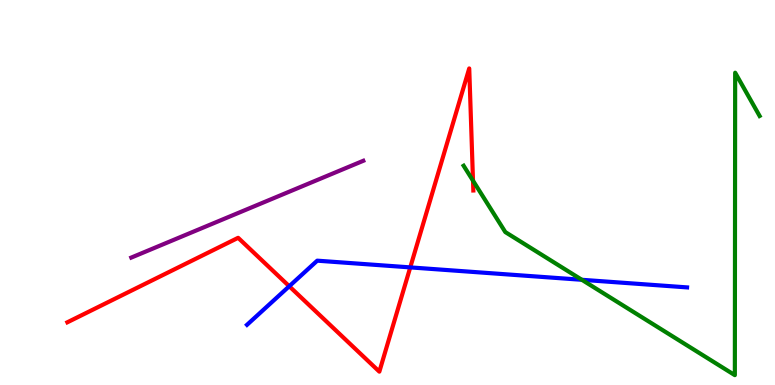[{'lines': ['blue', 'red'], 'intersections': [{'x': 3.73, 'y': 2.57}, {'x': 5.29, 'y': 3.05}]}, {'lines': ['green', 'red'], 'intersections': [{'x': 6.1, 'y': 5.31}]}, {'lines': ['purple', 'red'], 'intersections': []}, {'lines': ['blue', 'green'], 'intersections': [{'x': 7.51, 'y': 2.73}]}, {'lines': ['blue', 'purple'], 'intersections': []}, {'lines': ['green', 'purple'], 'intersections': []}]